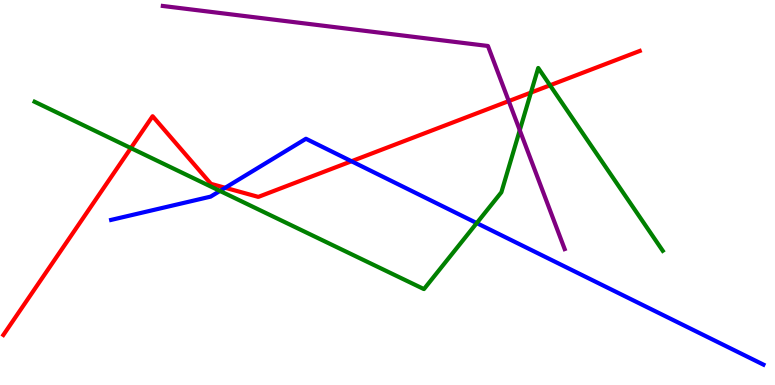[{'lines': ['blue', 'red'], 'intersections': [{'x': 2.91, 'y': 5.12}, {'x': 4.54, 'y': 5.81}]}, {'lines': ['green', 'red'], 'intersections': [{'x': 1.69, 'y': 6.15}, {'x': 6.85, 'y': 7.59}, {'x': 7.1, 'y': 7.78}]}, {'lines': ['purple', 'red'], 'intersections': [{'x': 6.56, 'y': 7.37}]}, {'lines': ['blue', 'green'], 'intersections': [{'x': 2.84, 'y': 5.04}, {'x': 6.15, 'y': 4.21}]}, {'lines': ['blue', 'purple'], 'intersections': []}, {'lines': ['green', 'purple'], 'intersections': [{'x': 6.71, 'y': 6.62}]}]